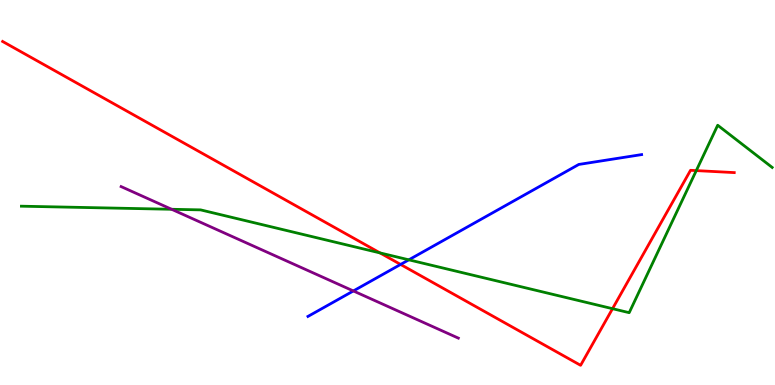[{'lines': ['blue', 'red'], 'intersections': [{'x': 5.17, 'y': 3.13}]}, {'lines': ['green', 'red'], 'intersections': [{'x': 4.9, 'y': 3.43}, {'x': 7.9, 'y': 1.98}, {'x': 8.98, 'y': 5.57}]}, {'lines': ['purple', 'red'], 'intersections': []}, {'lines': ['blue', 'green'], 'intersections': [{'x': 5.28, 'y': 3.25}]}, {'lines': ['blue', 'purple'], 'intersections': [{'x': 4.56, 'y': 2.44}]}, {'lines': ['green', 'purple'], 'intersections': [{'x': 2.21, 'y': 4.56}]}]